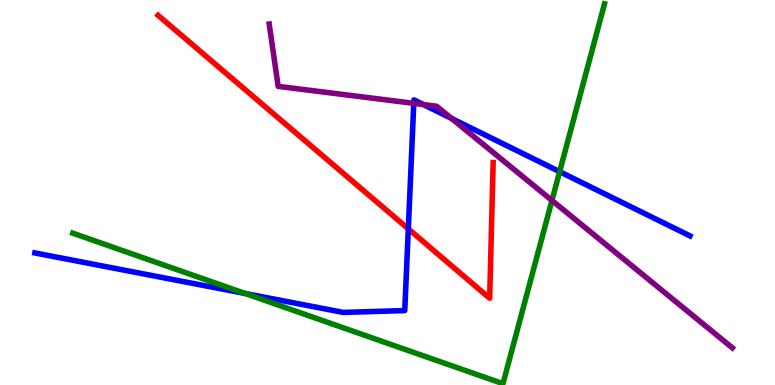[{'lines': ['blue', 'red'], 'intersections': [{'x': 5.27, 'y': 4.06}]}, {'lines': ['green', 'red'], 'intersections': []}, {'lines': ['purple', 'red'], 'intersections': []}, {'lines': ['blue', 'green'], 'intersections': [{'x': 3.16, 'y': 2.38}, {'x': 7.22, 'y': 5.54}]}, {'lines': ['blue', 'purple'], 'intersections': [{'x': 5.34, 'y': 7.32}, {'x': 5.46, 'y': 7.28}, {'x': 5.83, 'y': 6.92}]}, {'lines': ['green', 'purple'], 'intersections': [{'x': 7.12, 'y': 4.79}]}]